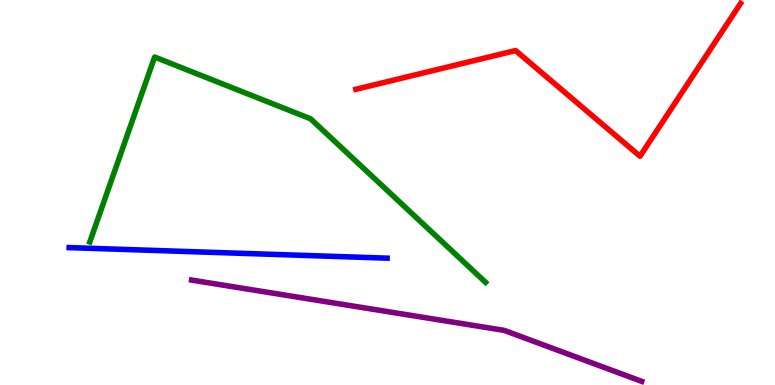[{'lines': ['blue', 'red'], 'intersections': []}, {'lines': ['green', 'red'], 'intersections': []}, {'lines': ['purple', 'red'], 'intersections': []}, {'lines': ['blue', 'green'], 'intersections': []}, {'lines': ['blue', 'purple'], 'intersections': []}, {'lines': ['green', 'purple'], 'intersections': []}]